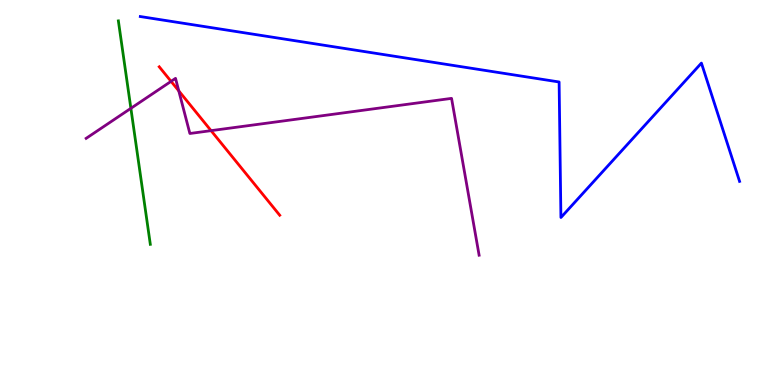[{'lines': ['blue', 'red'], 'intersections': []}, {'lines': ['green', 'red'], 'intersections': []}, {'lines': ['purple', 'red'], 'intersections': [{'x': 2.21, 'y': 7.89}, {'x': 2.31, 'y': 7.64}, {'x': 2.72, 'y': 6.61}]}, {'lines': ['blue', 'green'], 'intersections': []}, {'lines': ['blue', 'purple'], 'intersections': []}, {'lines': ['green', 'purple'], 'intersections': [{'x': 1.69, 'y': 7.19}]}]